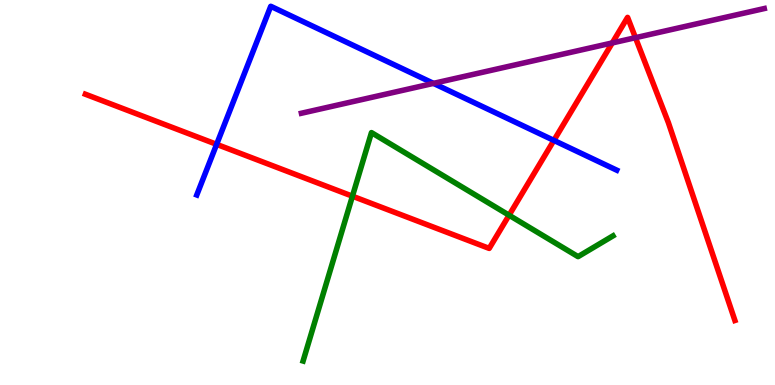[{'lines': ['blue', 'red'], 'intersections': [{'x': 2.8, 'y': 6.25}, {'x': 7.15, 'y': 6.35}]}, {'lines': ['green', 'red'], 'intersections': [{'x': 4.55, 'y': 4.9}, {'x': 6.57, 'y': 4.41}]}, {'lines': ['purple', 'red'], 'intersections': [{'x': 7.9, 'y': 8.88}, {'x': 8.2, 'y': 9.02}]}, {'lines': ['blue', 'green'], 'intersections': []}, {'lines': ['blue', 'purple'], 'intersections': [{'x': 5.59, 'y': 7.83}]}, {'lines': ['green', 'purple'], 'intersections': []}]